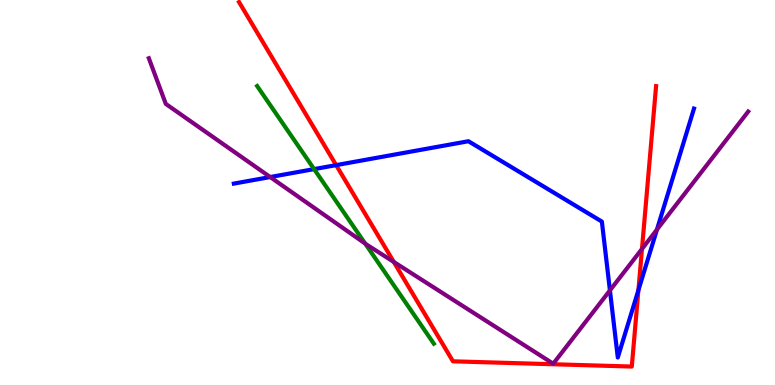[{'lines': ['blue', 'red'], 'intersections': [{'x': 4.34, 'y': 5.71}, {'x': 8.24, 'y': 2.46}]}, {'lines': ['green', 'red'], 'intersections': []}, {'lines': ['purple', 'red'], 'intersections': [{'x': 5.08, 'y': 3.2}, {'x': 8.28, 'y': 3.53}]}, {'lines': ['blue', 'green'], 'intersections': [{'x': 4.05, 'y': 5.61}]}, {'lines': ['blue', 'purple'], 'intersections': [{'x': 3.49, 'y': 5.4}, {'x': 7.87, 'y': 2.46}, {'x': 8.48, 'y': 4.04}]}, {'lines': ['green', 'purple'], 'intersections': [{'x': 4.71, 'y': 3.67}]}]